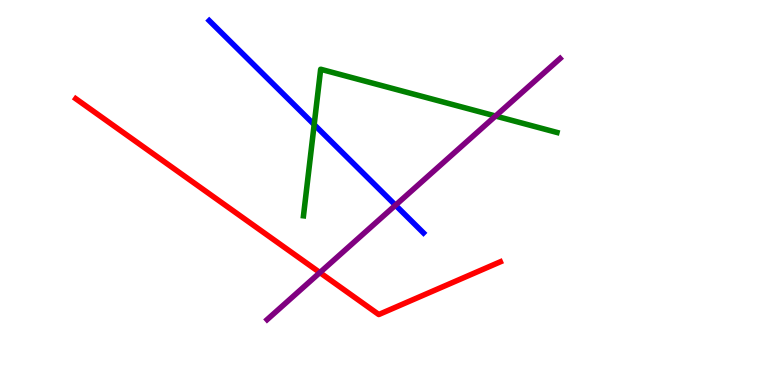[{'lines': ['blue', 'red'], 'intersections': []}, {'lines': ['green', 'red'], 'intersections': []}, {'lines': ['purple', 'red'], 'intersections': [{'x': 4.13, 'y': 2.92}]}, {'lines': ['blue', 'green'], 'intersections': [{'x': 4.05, 'y': 6.76}]}, {'lines': ['blue', 'purple'], 'intersections': [{'x': 5.1, 'y': 4.67}]}, {'lines': ['green', 'purple'], 'intersections': [{'x': 6.39, 'y': 6.99}]}]